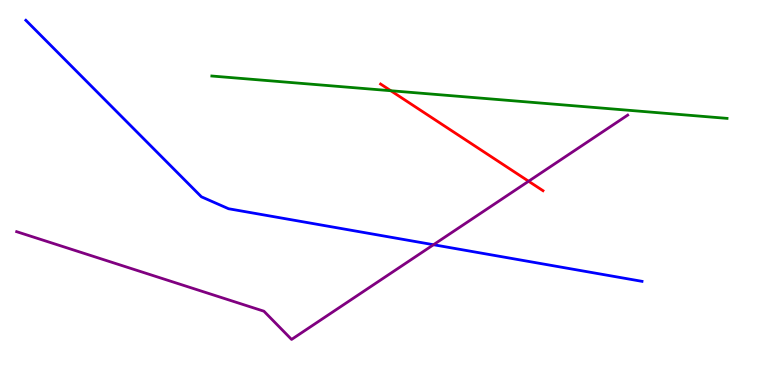[{'lines': ['blue', 'red'], 'intersections': []}, {'lines': ['green', 'red'], 'intersections': [{'x': 5.04, 'y': 7.64}]}, {'lines': ['purple', 'red'], 'intersections': [{'x': 6.82, 'y': 5.29}]}, {'lines': ['blue', 'green'], 'intersections': []}, {'lines': ['blue', 'purple'], 'intersections': [{'x': 5.59, 'y': 3.64}]}, {'lines': ['green', 'purple'], 'intersections': []}]